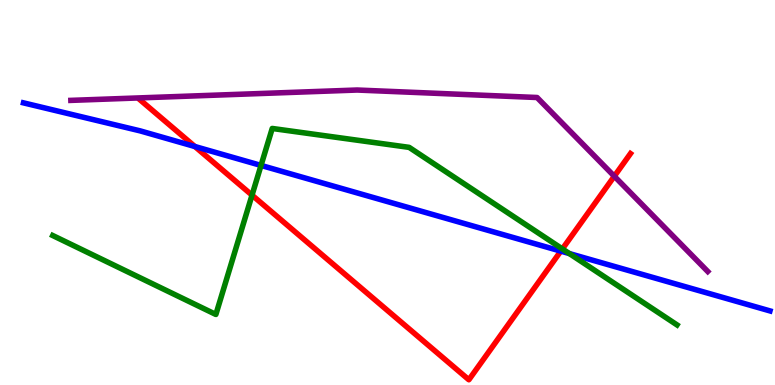[{'lines': ['blue', 'red'], 'intersections': [{'x': 2.51, 'y': 6.19}, {'x': 7.24, 'y': 3.48}]}, {'lines': ['green', 'red'], 'intersections': [{'x': 3.25, 'y': 4.93}, {'x': 7.26, 'y': 3.53}]}, {'lines': ['purple', 'red'], 'intersections': [{'x': 7.93, 'y': 5.42}]}, {'lines': ['blue', 'green'], 'intersections': [{'x': 3.37, 'y': 5.7}, {'x': 7.35, 'y': 3.41}]}, {'lines': ['blue', 'purple'], 'intersections': []}, {'lines': ['green', 'purple'], 'intersections': []}]